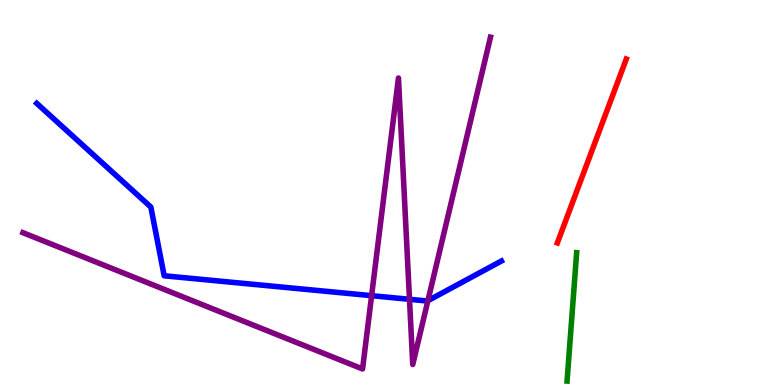[{'lines': ['blue', 'red'], 'intersections': []}, {'lines': ['green', 'red'], 'intersections': []}, {'lines': ['purple', 'red'], 'intersections': []}, {'lines': ['blue', 'green'], 'intersections': []}, {'lines': ['blue', 'purple'], 'intersections': [{'x': 4.79, 'y': 2.32}, {'x': 5.28, 'y': 2.23}, {'x': 5.52, 'y': 2.19}]}, {'lines': ['green', 'purple'], 'intersections': []}]